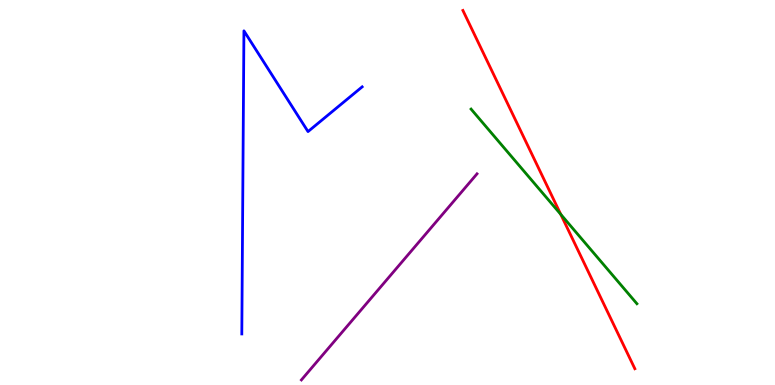[{'lines': ['blue', 'red'], 'intersections': []}, {'lines': ['green', 'red'], 'intersections': [{'x': 7.24, 'y': 4.43}]}, {'lines': ['purple', 'red'], 'intersections': []}, {'lines': ['blue', 'green'], 'intersections': []}, {'lines': ['blue', 'purple'], 'intersections': []}, {'lines': ['green', 'purple'], 'intersections': []}]